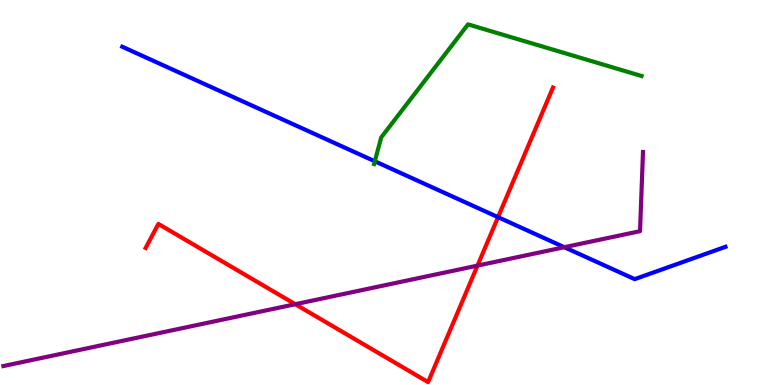[{'lines': ['blue', 'red'], 'intersections': [{'x': 6.43, 'y': 4.36}]}, {'lines': ['green', 'red'], 'intersections': []}, {'lines': ['purple', 'red'], 'intersections': [{'x': 3.81, 'y': 2.1}, {'x': 6.16, 'y': 3.1}]}, {'lines': ['blue', 'green'], 'intersections': [{'x': 4.84, 'y': 5.81}]}, {'lines': ['blue', 'purple'], 'intersections': [{'x': 7.28, 'y': 3.58}]}, {'lines': ['green', 'purple'], 'intersections': []}]